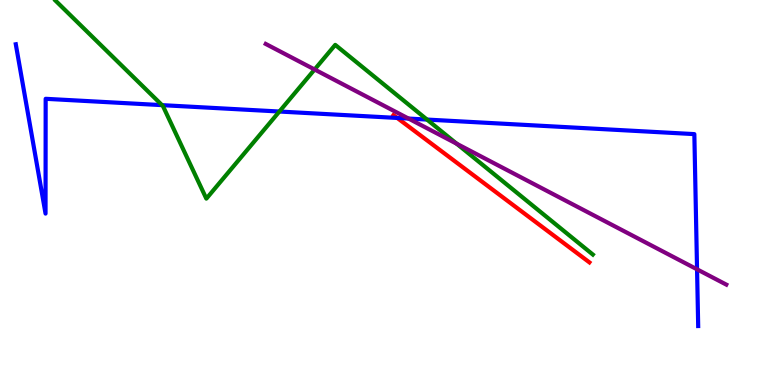[{'lines': ['blue', 'red'], 'intersections': [{'x': 5.13, 'y': 6.94}]}, {'lines': ['green', 'red'], 'intersections': []}, {'lines': ['purple', 'red'], 'intersections': []}, {'lines': ['blue', 'green'], 'intersections': [{'x': 2.09, 'y': 7.27}, {'x': 3.6, 'y': 7.1}, {'x': 5.51, 'y': 6.89}]}, {'lines': ['blue', 'purple'], 'intersections': [{'x': 5.27, 'y': 6.92}, {'x': 8.99, 'y': 3.0}]}, {'lines': ['green', 'purple'], 'intersections': [{'x': 4.06, 'y': 8.2}, {'x': 5.89, 'y': 6.27}]}]